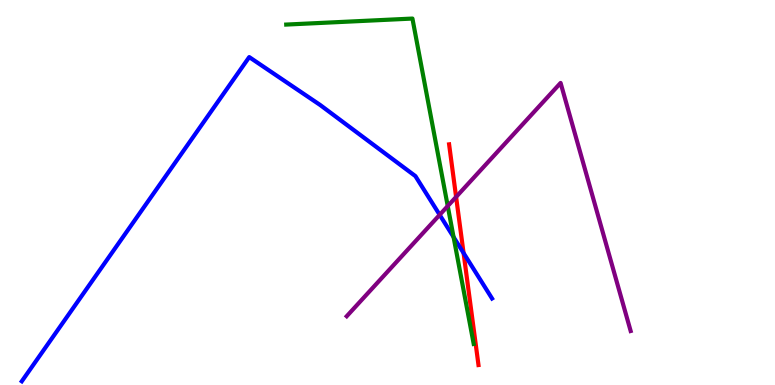[{'lines': ['blue', 'red'], 'intersections': [{'x': 5.98, 'y': 3.43}]}, {'lines': ['green', 'red'], 'intersections': []}, {'lines': ['purple', 'red'], 'intersections': [{'x': 5.89, 'y': 4.89}]}, {'lines': ['blue', 'green'], 'intersections': [{'x': 5.85, 'y': 3.84}]}, {'lines': ['blue', 'purple'], 'intersections': [{'x': 5.67, 'y': 4.42}]}, {'lines': ['green', 'purple'], 'intersections': [{'x': 5.78, 'y': 4.65}]}]